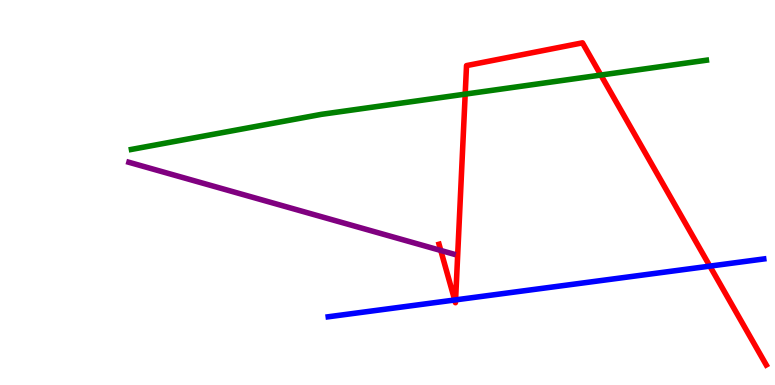[{'lines': ['blue', 'red'], 'intersections': [{'x': 5.87, 'y': 2.21}, {'x': 5.88, 'y': 2.21}, {'x': 9.16, 'y': 3.09}]}, {'lines': ['green', 'red'], 'intersections': [{'x': 6.0, 'y': 7.56}, {'x': 7.75, 'y': 8.05}]}, {'lines': ['purple', 'red'], 'intersections': [{'x': 5.69, 'y': 3.49}]}, {'lines': ['blue', 'green'], 'intersections': []}, {'lines': ['blue', 'purple'], 'intersections': []}, {'lines': ['green', 'purple'], 'intersections': []}]